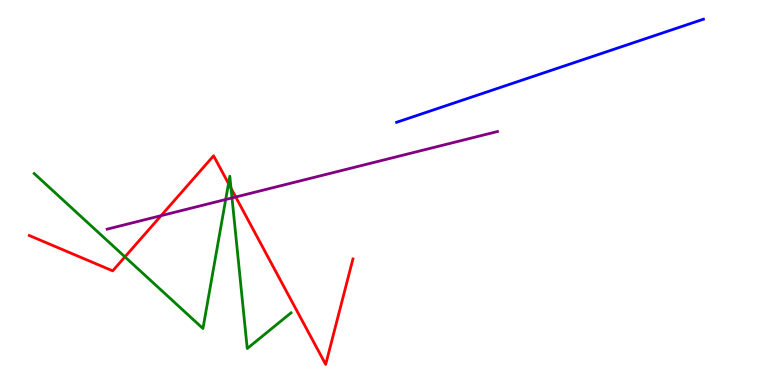[{'lines': ['blue', 'red'], 'intersections': []}, {'lines': ['green', 'red'], 'intersections': [{'x': 1.61, 'y': 3.33}, {'x': 2.95, 'y': 5.23}, {'x': 2.98, 'y': 5.11}]}, {'lines': ['purple', 'red'], 'intersections': [{'x': 2.08, 'y': 4.4}, {'x': 3.04, 'y': 4.88}]}, {'lines': ['blue', 'green'], 'intersections': []}, {'lines': ['blue', 'purple'], 'intersections': []}, {'lines': ['green', 'purple'], 'intersections': [{'x': 2.91, 'y': 4.82}, {'x': 2.99, 'y': 4.86}]}]